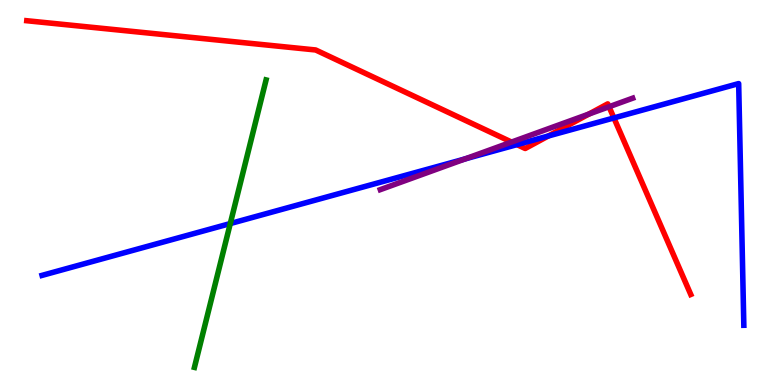[{'lines': ['blue', 'red'], 'intersections': [{'x': 6.67, 'y': 6.24}, {'x': 7.07, 'y': 6.47}, {'x': 7.92, 'y': 6.94}]}, {'lines': ['green', 'red'], 'intersections': []}, {'lines': ['purple', 'red'], 'intersections': [{'x': 6.6, 'y': 6.31}, {'x': 7.6, 'y': 7.04}, {'x': 7.86, 'y': 7.23}]}, {'lines': ['blue', 'green'], 'intersections': [{'x': 2.97, 'y': 4.19}]}, {'lines': ['blue', 'purple'], 'intersections': [{'x': 6.0, 'y': 5.87}]}, {'lines': ['green', 'purple'], 'intersections': []}]